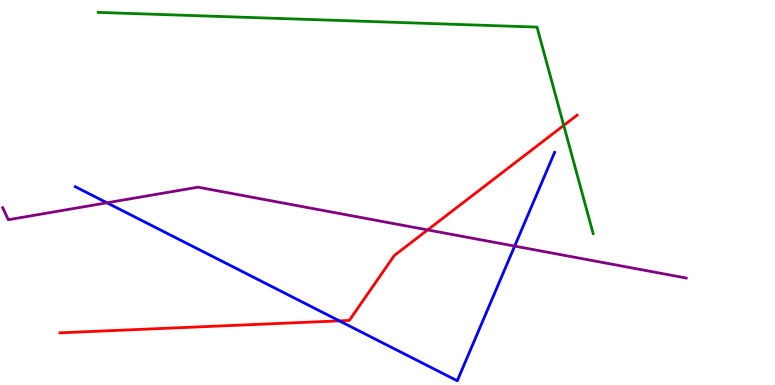[{'lines': ['blue', 'red'], 'intersections': [{'x': 4.38, 'y': 1.67}]}, {'lines': ['green', 'red'], 'intersections': [{'x': 7.27, 'y': 6.74}]}, {'lines': ['purple', 'red'], 'intersections': [{'x': 5.52, 'y': 4.03}]}, {'lines': ['blue', 'green'], 'intersections': []}, {'lines': ['blue', 'purple'], 'intersections': [{'x': 1.38, 'y': 4.73}, {'x': 6.64, 'y': 3.61}]}, {'lines': ['green', 'purple'], 'intersections': []}]